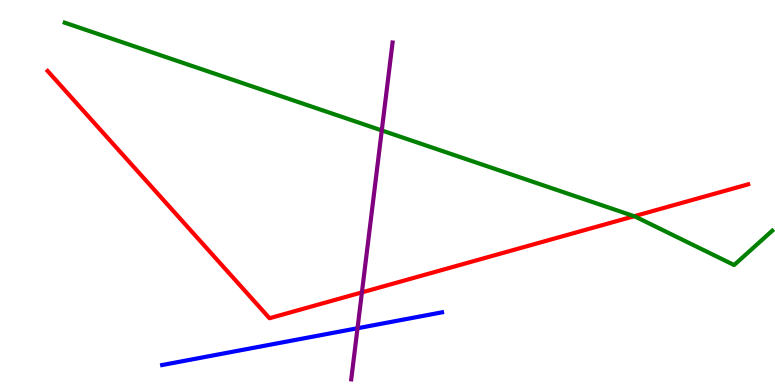[{'lines': ['blue', 'red'], 'intersections': []}, {'lines': ['green', 'red'], 'intersections': [{'x': 8.18, 'y': 4.38}]}, {'lines': ['purple', 'red'], 'intersections': [{'x': 4.67, 'y': 2.41}]}, {'lines': ['blue', 'green'], 'intersections': []}, {'lines': ['blue', 'purple'], 'intersections': [{'x': 4.61, 'y': 1.47}]}, {'lines': ['green', 'purple'], 'intersections': [{'x': 4.93, 'y': 6.61}]}]